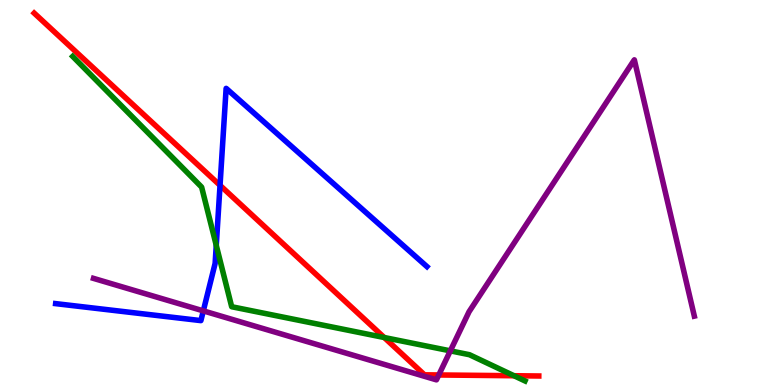[{'lines': ['blue', 'red'], 'intersections': [{'x': 2.84, 'y': 5.19}]}, {'lines': ['green', 'red'], 'intersections': [{'x': 4.96, 'y': 1.23}, {'x': 6.63, 'y': 0.241}]}, {'lines': ['purple', 'red'], 'intersections': [{'x': 5.66, 'y': 0.261}]}, {'lines': ['blue', 'green'], 'intersections': [{'x': 2.79, 'y': 3.63}]}, {'lines': ['blue', 'purple'], 'intersections': [{'x': 2.62, 'y': 1.93}]}, {'lines': ['green', 'purple'], 'intersections': [{'x': 5.81, 'y': 0.887}]}]